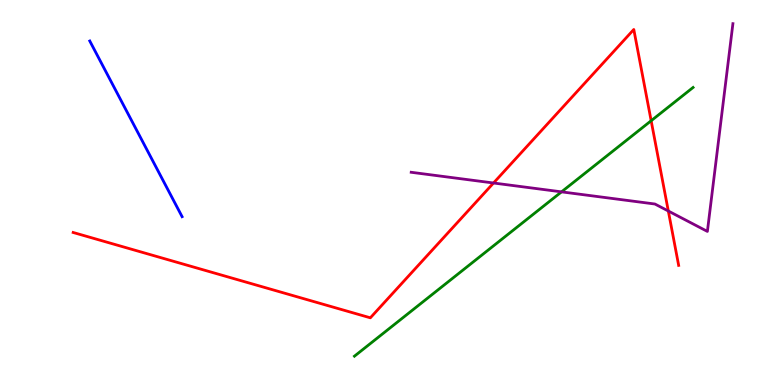[{'lines': ['blue', 'red'], 'intersections': []}, {'lines': ['green', 'red'], 'intersections': [{'x': 8.4, 'y': 6.86}]}, {'lines': ['purple', 'red'], 'intersections': [{'x': 6.37, 'y': 5.25}, {'x': 8.62, 'y': 4.52}]}, {'lines': ['blue', 'green'], 'intersections': []}, {'lines': ['blue', 'purple'], 'intersections': []}, {'lines': ['green', 'purple'], 'intersections': [{'x': 7.25, 'y': 5.02}]}]